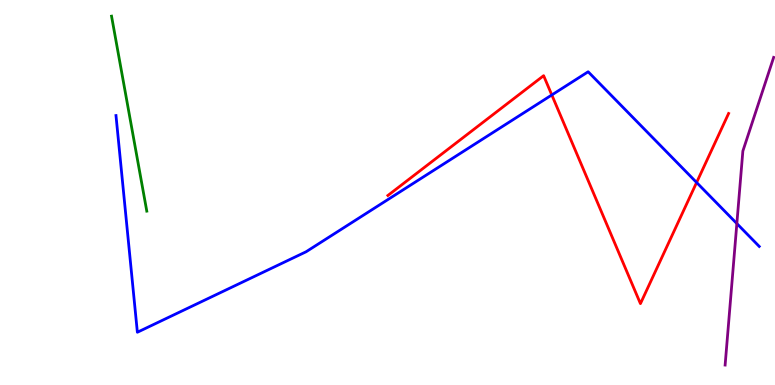[{'lines': ['blue', 'red'], 'intersections': [{'x': 7.12, 'y': 7.53}, {'x': 8.99, 'y': 5.26}]}, {'lines': ['green', 'red'], 'intersections': []}, {'lines': ['purple', 'red'], 'intersections': []}, {'lines': ['blue', 'green'], 'intersections': []}, {'lines': ['blue', 'purple'], 'intersections': [{'x': 9.51, 'y': 4.19}]}, {'lines': ['green', 'purple'], 'intersections': []}]